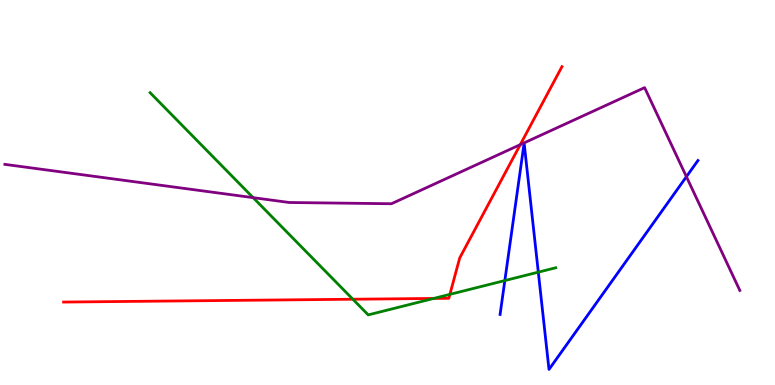[{'lines': ['blue', 'red'], 'intersections': []}, {'lines': ['green', 'red'], 'intersections': [{'x': 4.55, 'y': 2.23}, {'x': 5.6, 'y': 2.25}, {'x': 5.8, 'y': 2.35}]}, {'lines': ['purple', 'red'], 'intersections': [{'x': 6.71, 'y': 6.24}]}, {'lines': ['blue', 'green'], 'intersections': [{'x': 6.51, 'y': 2.71}, {'x': 6.95, 'y': 2.93}]}, {'lines': ['blue', 'purple'], 'intersections': [{'x': 8.86, 'y': 5.41}]}, {'lines': ['green', 'purple'], 'intersections': [{'x': 3.27, 'y': 4.87}]}]